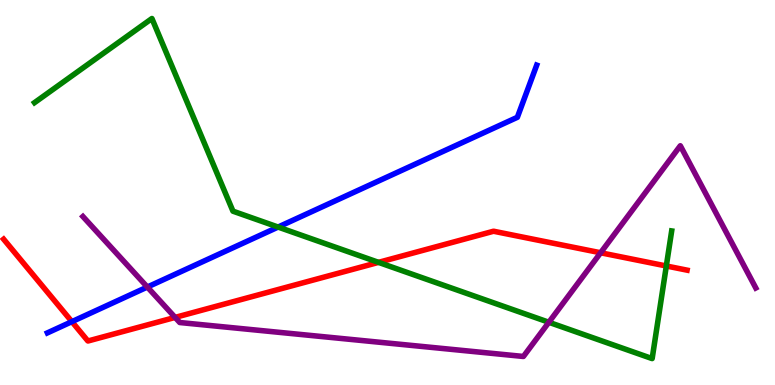[{'lines': ['blue', 'red'], 'intersections': [{'x': 0.928, 'y': 1.65}]}, {'lines': ['green', 'red'], 'intersections': [{'x': 4.88, 'y': 3.19}, {'x': 8.6, 'y': 3.09}]}, {'lines': ['purple', 'red'], 'intersections': [{'x': 2.26, 'y': 1.76}, {'x': 7.75, 'y': 3.43}]}, {'lines': ['blue', 'green'], 'intersections': [{'x': 3.59, 'y': 4.1}]}, {'lines': ['blue', 'purple'], 'intersections': [{'x': 1.9, 'y': 2.54}]}, {'lines': ['green', 'purple'], 'intersections': [{'x': 7.08, 'y': 1.63}]}]